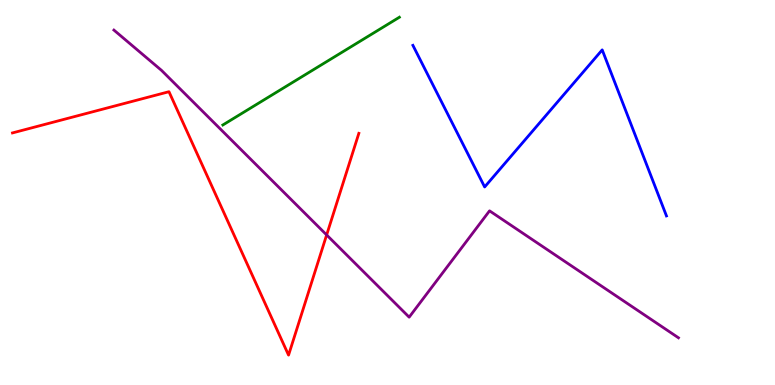[{'lines': ['blue', 'red'], 'intersections': []}, {'lines': ['green', 'red'], 'intersections': []}, {'lines': ['purple', 'red'], 'intersections': [{'x': 4.21, 'y': 3.9}]}, {'lines': ['blue', 'green'], 'intersections': []}, {'lines': ['blue', 'purple'], 'intersections': []}, {'lines': ['green', 'purple'], 'intersections': []}]